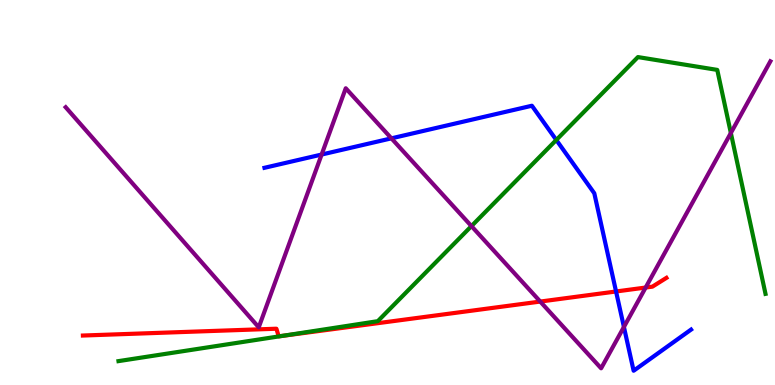[{'lines': ['blue', 'red'], 'intersections': [{'x': 7.95, 'y': 2.43}]}, {'lines': ['green', 'red'], 'intersections': [{'x': 3.64, 'y': 1.28}]}, {'lines': ['purple', 'red'], 'intersections': [{'x': 6.97, 'y': 2.17}, {'x': 8.33, 'y': 2.53}]}, {'lines': ['blue', 'green'], 'intersections': [{'x': 7.18, 'y': 6.36}]}, {'lines': ['blue', 'purple'], 'intersections': [{'x': 4.15, 'y': 5.99}, {'x': 5.05, 'y': 6.41}, {'x': 8.05, 'y': 1.51}]}, {'lines': ['green', 'purple'], 'intersections': [{'x': 6.08, 'y': 4.13}, {'x': 9.43, 'y': 6.55}]}]